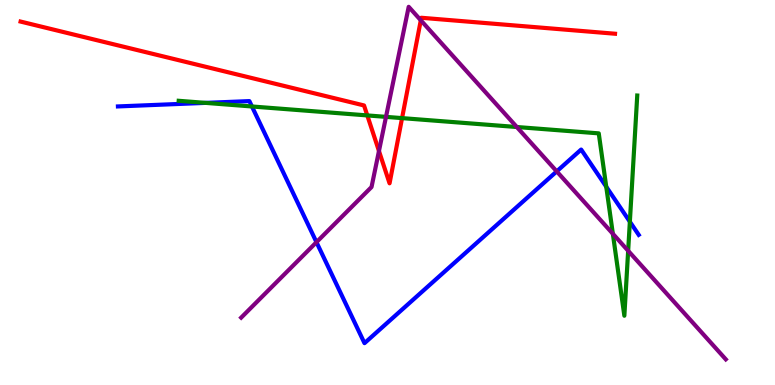[{'lines': ['blue', 'red'], 'intersections': []}, {'lines': ['green', 'red'], 'intersections': [{'x': 4.74, 'y': 7.0}, {'x': 5.19, 'y': 6.93}]}, {'lines': ['purple', 'red'], 'intersections': [{'x': 4.89, 'y': 6.08}, {'x': 5.43, 'y': 9.47}]}, {'lines': ['blue', 'green'], 'intersections': [{'x': 2.65, 'y': 7.33}, {'x': 3.25, 'y': 7.23}, {'x': 7.82, 'y': 5.15}, {'x': 8.13, 'y': 4.24}]}, {'lines': ['blue', 'purple'], 'intersections': [{'x': 4.08, 'y': 3.71}, {'x': 7.18, 'y': 5.55}]}, {'lines': ['green', 'purple'], 'intersections': [{'x': 4.98, 'y': 6.96}, {'x': 6.67, 'y': 6.7}, {'x': 7.91, 'y': 3.93}, {'x': 8.11, 'y': 3.49}]}]